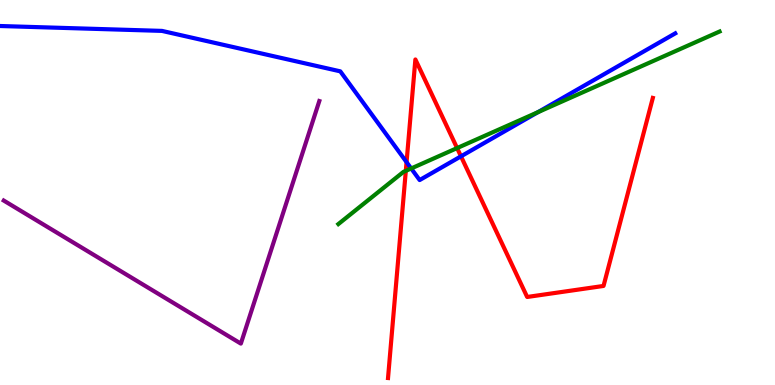[{'lines': ['blue', 'red'], 'intersections': [{'x': 5.25, 'y': 5.79}, {'x': 5.95, 'y': 5.94}]}, {'lines': ['green', 'red'], 'intersections': [{'x': 5.24, 'y': 5.56}, {'x': 5.9, 'y': 6.15}]}, {'lines': ['purple', 'red'], 'intersections': []}, {'lines': ['blue', 'green'], 'intersections': [{'x': 5.31, 'y': 5.62}, {'x': 6.94, 'y': 7.08}]}, {'lines': ['blue', 'purple'], 'intersections': []}, {'lines': ['green', 'purple'], 'intersections': []}]